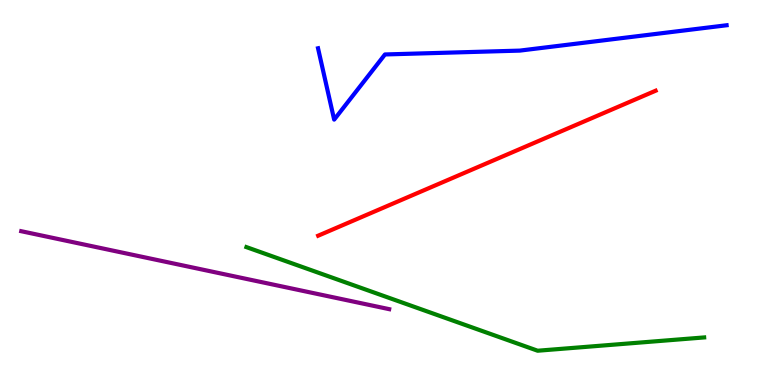[{'lines': ['blue', 'red'], 'intersections': []}, {'lines': ['green', 'red'], 'intersections': []}, {'lines': ['purple', 'red'], 'intersections': []}, {'lines': ['blue', 'green'], 'intersections': []}, {'lines': ['blue', 'purple'], 'intersections': []}, {'lines': ['green', 'purple'], 'intersections': []}]